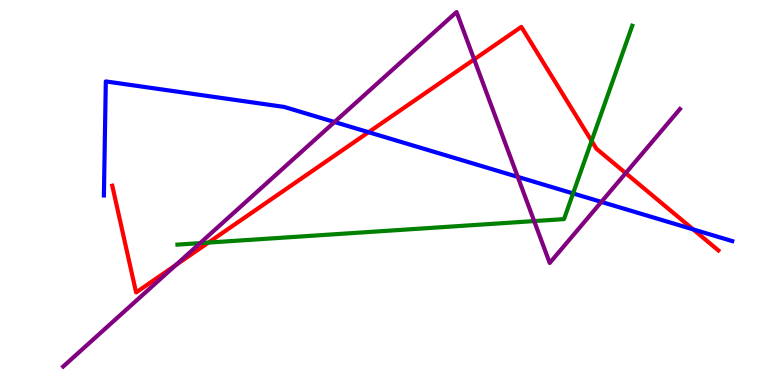[{'lines': ['blue', 'red'], 'intersections': [{'x': 4.76, 'y': 6.57}, {'x': 8.94, 'y': 4.04}]}, {'lines': ['green', 'red'], 'intersections': [{'x': 2.69, 'y': 3.7}, {'x': 7.63, 'y': 6.34}]}, {'lines': ['purple', 'red'], 'intersections': [{'x': 2.27, 'y': 3.11}, {'x': 6.12, 'y': 8.46}, {'x': 8.07, 'y': 5.5}]}, {'lines': ['blue', 'green'], 'intersections': [{'x': 7.39, 'y': 4.98}]}, {'lines': ['blue', 'purple'], 'intersections': [{'x': 4.32, 'y': 6.83}, {'x': 6.68, 'y': 5.41}, {'x': 7.76, 'y': 4.76}]}, {'lines': ['green', 'purple'], 'intersections': [{'x': 2.58, 'y': 3.68}, {'x': 6.89, 'y': 4.26}]}]